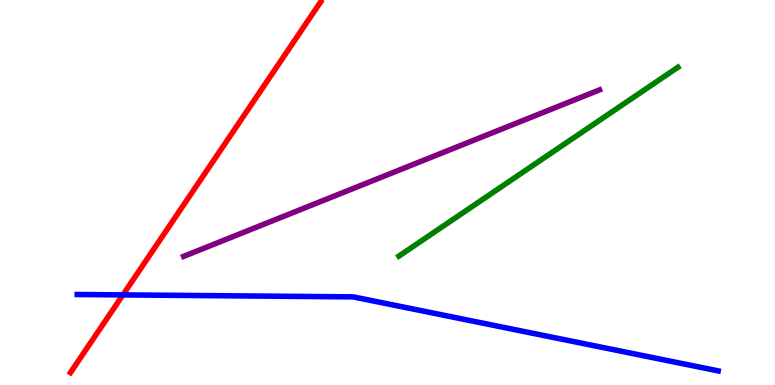[{'lines': ['blue', 'red'], 'intersections': [{'x': 1.59, 'y': 2.34}]}, {'lines': ['green', 'red'], 'intersections': []}, {'lines': ['purple', 'red'], 'intersections': []}, {'lines': ['blue', 'green'], 'intersections': []}, {'lines': ['blue', 'purple'], 'intersections': []}, {'lines': ['green', 'purple'], 'intersections': []}]